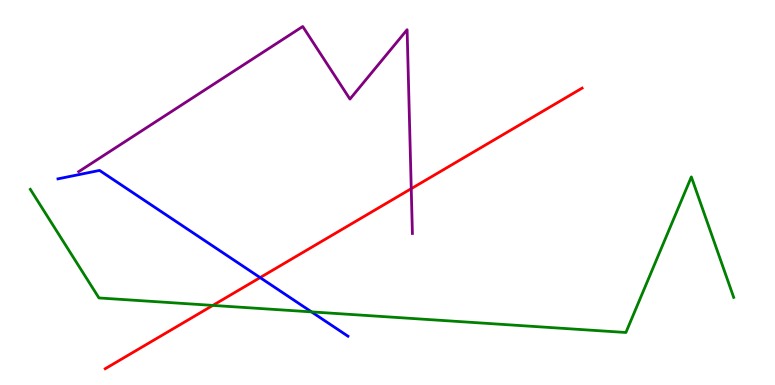[{'lines': ['blue', 'red'], 'intersections': [{'x': 3.36, 'y': 2.79}]}, {'lines': ['green', 'red'], 'intersections': [{'x': 2.75, 'y': 2.07}]}, {'lines': ['purple', 'red'], 'intersections': [{'x': 5.31, 'y': 5.1}]}, {'lines': ['blue', 'green'], 'intersections': [{'x': 4.02, 'y': 1.9}]}, {'lines': ['blue', 'purple'], 'intersections': []}, {'lines': ['green', 'purple'], 'intersections': []}]